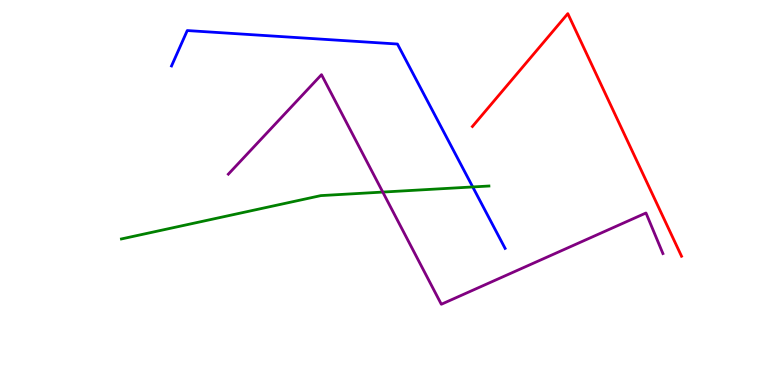[{'lines': ['blue', 'red'], 'intersections': []}, {'lines': ['green', 'red'], 'intersections': []}, {'lines': ['purple', 'red'], 'intersections': []}, {'lines': ['blue', 'green'], 'intersections': [{'x': 6.1, 'y': 5.14}]}, {'lines': ['blue', 'purple'], 'intersections': []}, {'lines': ['green', 'purple'], 'intersections': [{'x': 4.94, 'y': 5.01}]}]